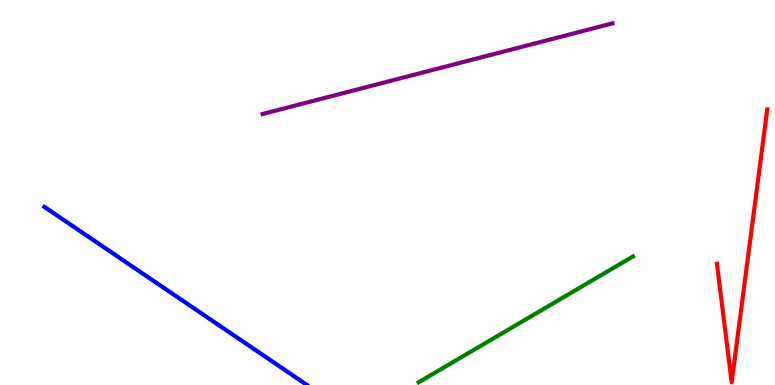[{'lines': ['blue', 'red'], 'intersections': []}, {'lines': ['green', 'red'], 'intersections': []}, {'lines': ['purple', 'red'], 'intersections': []}, {'lines': ['blue', 'green'], 'intersections': []}, {'lines': ['blue', 'purple'], 'intersections': []}, {'lines': ['green', 'purple'], 'intersections': []}]